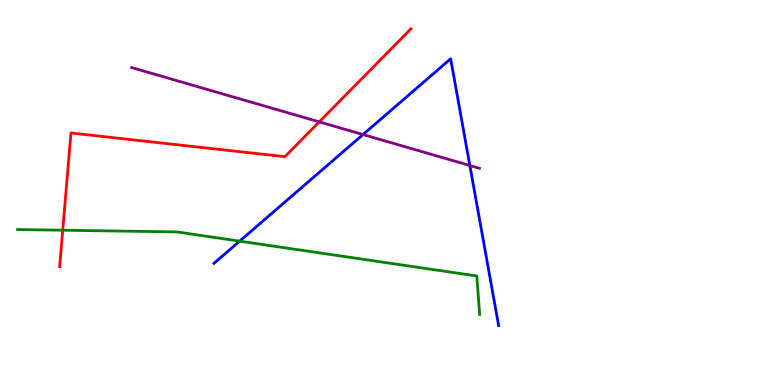[{'lines': ['blue', 'red'], 'intersections': []}, {'lines': ['green', 'red'], 'intersections': [{'x': 0.809, 'y': 4.02}]}, {'lines': ['purple', 'red'], 'intersections': [{'x': 4.12, 'y': 6.83}]}, {'lines': ['blue', 'green'], 'intersections': [{'x': 3.09, 'y': 3.74}]}, {'lines': ['blue', 'purple'], 'intersections': [{'x': 4.68, 'y': 6.51}, {'x': 6.06, 'y': 5.7}]}, {'lines': ['green', 'purple'], 'intersections': []}]